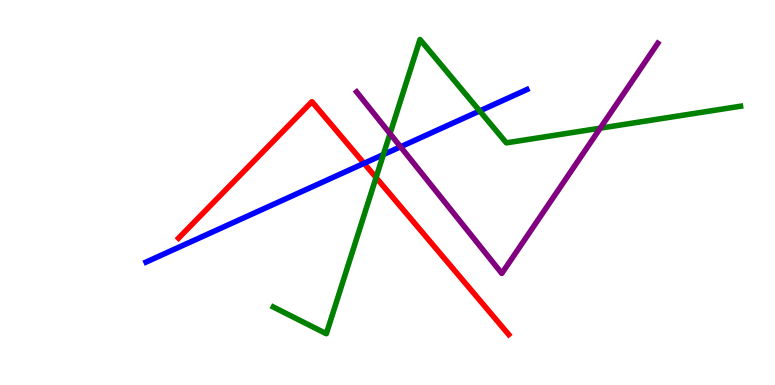[{'lines': ['blue', 'red'], 'intersections': [{'x': 4.7, 'y': 5.76}]}, {'lines': ['green', 'red'], 'intersections': [{'x': 4.85, 'y': 5.39}]}, {'lines': ['purple', 'red'], 'intersections': []}, {'lines': ['blue', 'green'], 'intersections': [{'x': 4.95, 'y': 5.99}, {'x': 6.19, 'y': 7.12}]}, {'lines': ['blue', 'purple'], 'intersections': [{'x': 5.17, 'y': 6.19}]}, {'lines': ['green', 'purple'], 'intersections': [{'x': 5.03, 'y': 6.53}, {'x': 7.75, 'y': 6.67}]}]